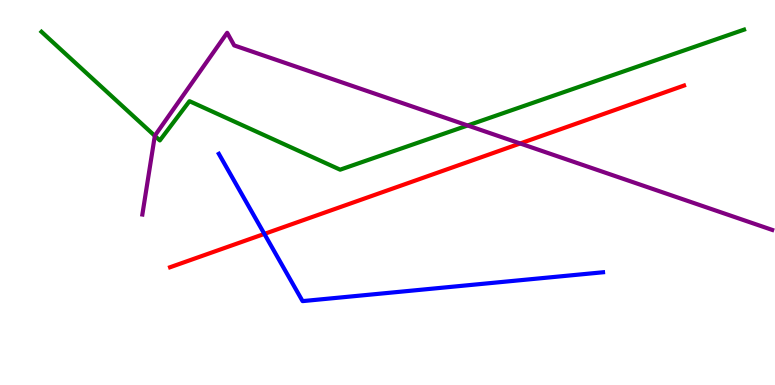[{'lines': ['blue', 'red'], 'intersections': [{'x': 3.41, 'y': 3.92}]}, {'lines': ['green', 'red'], 'intersections': []}, {'lines': ['purple', 'red'], 'intersections': [{'x': 6.71, 'y': 6.27}]}, {'lines': ['blue', 'green'], 'intersections': []}, {'lines': ['blue', 'purple'], 'intersections': []}, {'lines': ['green', 'purple'], 'intersections': [{'x': 2.0, 'y': 6.47}, {'x': 6.03, 'y': 6.74}]}]